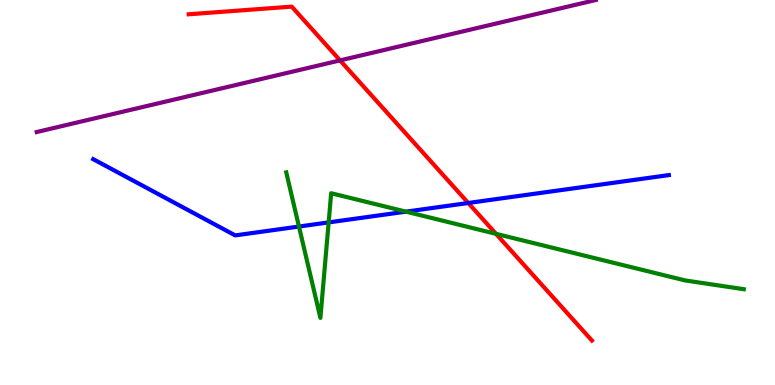[{'lines': ['blue', 'red'], 'intersections': [{'x': 6.04, 'y': 4.73}]}, {'lines': ['green', 'red'], 'intersections': [{'x': 6.4, 'y': 3.93}]}, {'lines': ['purple', 'red'], 'intersections': [{'x': 4.39, 'y': 8.43}]}, {'lines': ['blue', 'green'], 'intersections': [{'x': 3.86, 'y': 4.12}, {'x': 4.24, 'y': 4.22}, {'x': 5.24, 'y': 4.5}]}, {'lines': ['blue', 'purple'], 'intersections': []}, {'lines': ['green', 'purple'], 'intersections': []}]